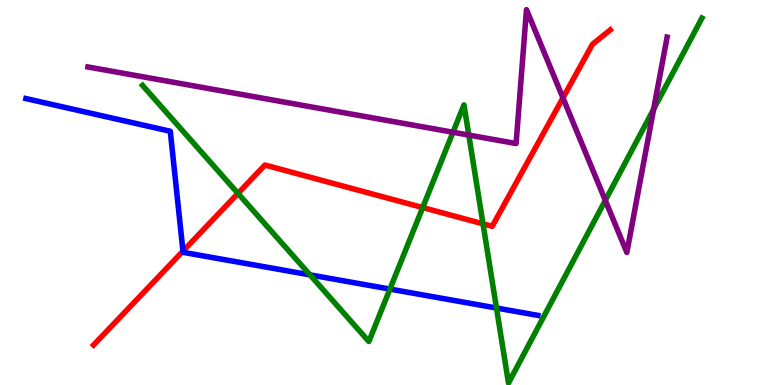[{'lines': ['blue', 'red'], 'intersections': [{'x': 2.36, 'y': 3.48}]}, {'lines': ['green', 'red'], 'intersections': [{'x': 3.07, 'y': 4.98}, {'x': 5.45, 'y': 4.61}, {'x': 6.23, 'y': 4.19}]}, {'lines': ['purple', 'red'], 'intersections': [{'x': 7.26, 'y': 7.46}]}, {'lines': ['blue', 'green'], 'intersections': [{'x': 4.0, 'y': 2.86}, {'x': 5.03, 'y': 2.49}, {'x': 6.41, 'y': 2.0}]}, {'lines': ['blue', 'purple'], 'intersections': []}, {'lines': ['green', 'purple'], 'intersections': [{'x': 5.84, 'y': 6.56}, {'x': 6.05, 'y': 6.49}, {'x': 7.81, 'y': 4.8}, {'x': 8.43, 'y': 7.16}]}]